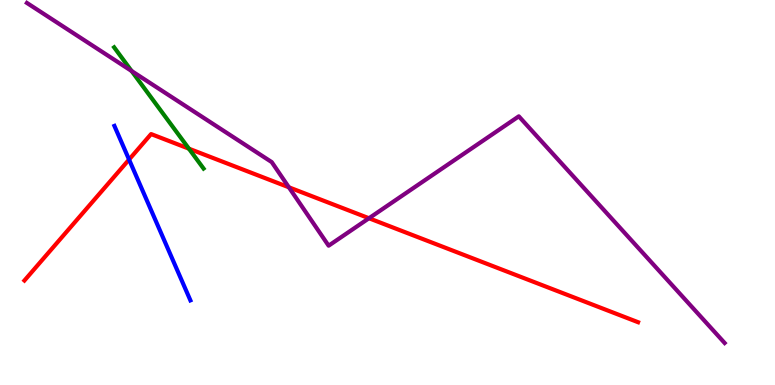[{'lines': ['blue', 'red'], 'intersections': [{'x': 1.67, 'y': 5.86}]}, {'lines': ['green', 'red'], 'intersections': [{'x': 2.44, 'y': 6.14}]}, {'lines': ['purple', 'red'], 'intersections': [{'x': 3.73, 'y': 5.14}, {'x': 4.76, 'y': 4.33}]}, {'lines': ['blue', 'green'], 'intersections': []}, {'lines': ['blue', 'purple'], 'intersections': []}, {'lines': ['green', 'purple'], 'intersections': [{'x': 1.7, 'y': 8.16}]}]